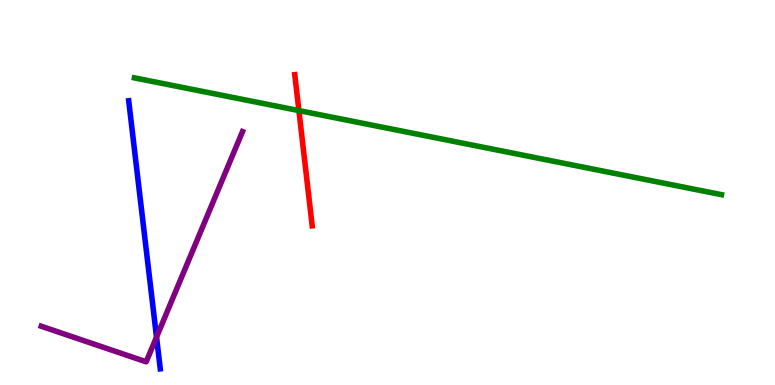[{'lines': ['blue', 'red'], 'intersections': []}, {'lines': ['green', 'red'], 'intersections': [{'x': 3.86, 'y': 7.13}]}, {'lines': ['purple', 'red'], 'intersections': []}, {'lines': ['blue', 'green'], 'intersections': []}, {'lines': ['blue', 'purple'], 'intersections': [{'x': 2.02, 'y': 1.24}]}, {'lines': ['green', 'purple'], 'intersections': []}]